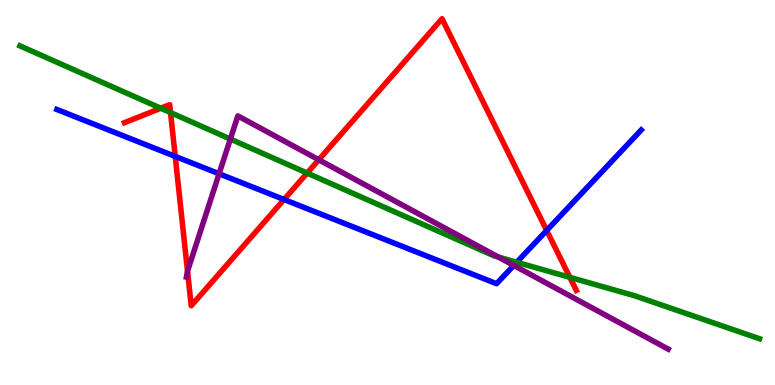[{'lines': ['blue', 'red'], 'intersections': [{'x': 2.26, 'y': 5.94}, {'x': 3.67, 'y': 4.82}, {'x': 7.05, 'y': 4.01}]}, {'lines': ['green', 'red'], 'intersections': [{'x': 2.07, 'y': 7.19}, {'x': 2.2, 'y': 7.08}, {'x': 3.96, 'y': 5.5}, {'x': 7.35, 'y': 2.8}]}, {'lines': ['purple', 'red'], 'intersections': [{'x': 2.42, 'y': 2.95}, {'x': 4.11, 'y': 5.85}]}, {'lines': ['blue', 'green'], 'intersections': [{'x': 6.67, 'y': 3.19}]}, {'lines': ['blue', 'purple'], 'intersections': [{'x': 2.83, 'y': 5.49}, {'x': 6.63, 'y': 3.11}]}, {'lines': ['green', 'purple'], 'intersections': [{'x': 2.97, 'y': 6.39}, {'x': 6.43, 'y': 3.32}]}]